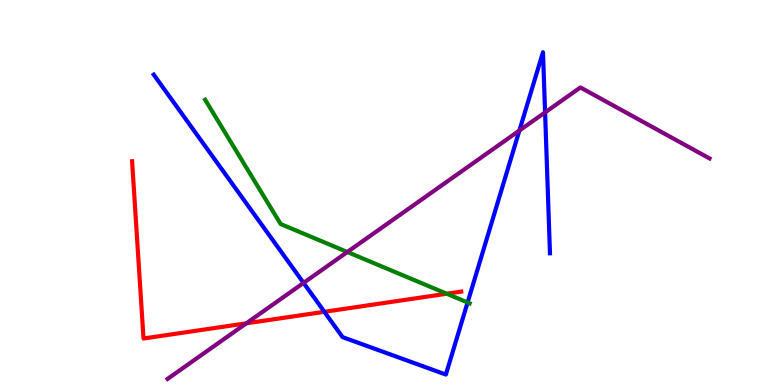[{'lines': ['blue', 'red'], 'intersections': [{'x': 4.19, 'y': 1.9}]}, {'lines': ['green', 'red'], 'intersections': [{'x': 5.76, 'y': 2.37}]}, {'lines': ['purple', 'red'], 'intersections': [{'x': 3.18, 'y': 1.6}]}, {'lines': ['blue', 'green'], 'intersections': [{'x': 6.03, 'y': 2.14}]}, {'lines': ['blue', 'purple'], 'intersections': [{'x': 3.92, 'y': 2.65}, {'x': 6.7, 'y': 6.61}, {'x': 7.03, 'y': 7.08}]}, {'lines': ['green', 'purple'], 'intersections': [{'x': 4.48, 'y': 3.45}]}]